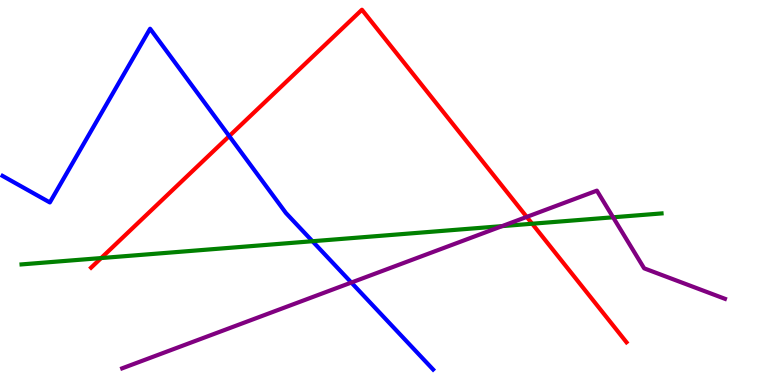[{'lines': ['blue', 'red'], 'intersections': [{'x': 2.96, 'y': 6.47}]}, {'lines': ['green', 'red'], 'intersections': [{'x': 1.31, 'y': 3.3}, {'x': 6.87, 'y': 4.19}]}, {'lines': ['purple', 'red'], 'intersections': [{'x': 6.8, 'y': 4.37}]}, {'lines': ['blue', 'green'], 'intersections': [{'x': 4.03, 'y': 3.73}]}, {'lines': ['blue', 'purple'], 'intersections': [{'x': 4.53, 'y': 2.66}]}, {'lines': ['green', 'purple'], 'intersections': [{'x': 6.48, 'y': 4.13}, {'x': 7.91, 'y': 4.36}]}]